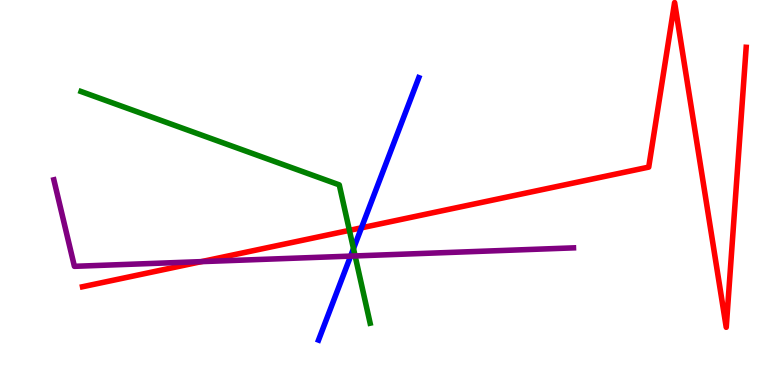[{'lines': ['blue', 'red'], 'intersections': [{'x': 4.66, 'y': 4.08}]}, {'lines': ['green', 'red'], 'intersections': [{'x': 4.51, 'y': 4.02}]}, {'lines': ['purple', 'red'], 'intersections': [{'x': 2.6, 'y': 3.2}]}, {'lines': ['blue', 'green'], 'intersections': [{'x': 4.56, 'y': 3.54}]}, {'lines': ['blue', 'purple'], 'intersections': [{'x': 4.52, 'y': 3.35}]}, {'lines': ['green', 'purple'], 'intersections': [{'x': 4.58, 'y': 3.35}]}]